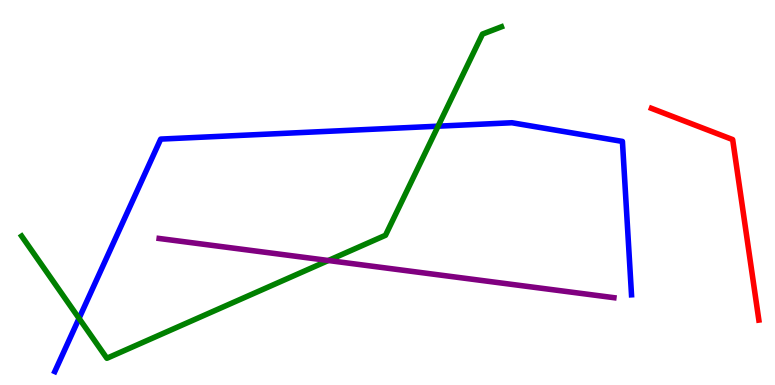[{'lines': ['blue', 'red'], 'intersections': []}, {'lines': ['green', 'red'], 'intersections': []}, {'lines': ['purple', 'red'], 'intersections': []}, {'lines': ['blue', 'green'], 'intersections': [{'x': 1.02, 'y': 1.73}, {'x': 5.65, 'y': 6.72}]}, {'lines': ['blue', 'purple'], 'intersections': []}, {'lines': ['green', 'purple'], 'intersections': [{'x': 4.24, 'y': 3.23}]}]